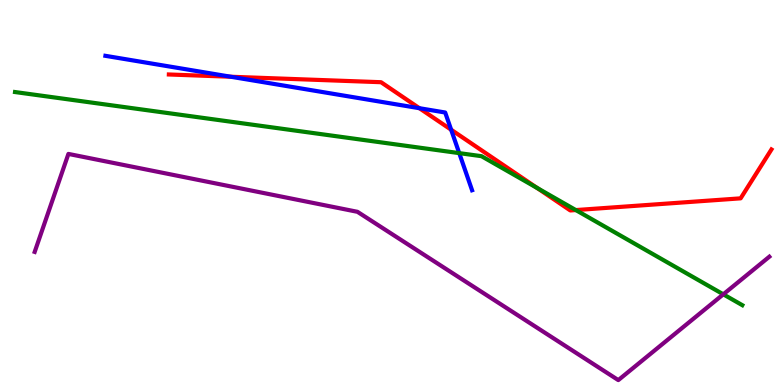[{'lines': ['blue', 'red'], 'intersections': [{'x': 2.98, 'y': 8.01}, {'x': 5.41, 'y': 7.19}, {'x': 5.82, 'y': 6.63}]}, {'lines': ['green', 'red'], 'intersections': [{'x': 6.93, 'y': 5.12}, {'x': 7.43, 'y': 4.54}]}, {'lines': ['purple', 'red'], 'intersections': []}, {'lines': ['blue', 'green'], 'intersections': [{'x': 5.93, 'y': 6.02}]}, {'lines': ['blue', 'purple'], 'intersections': []}, {'lines': ['green', 'purple'], 'intersections': [{'x': 9.33, 'y': 2.36}]}]